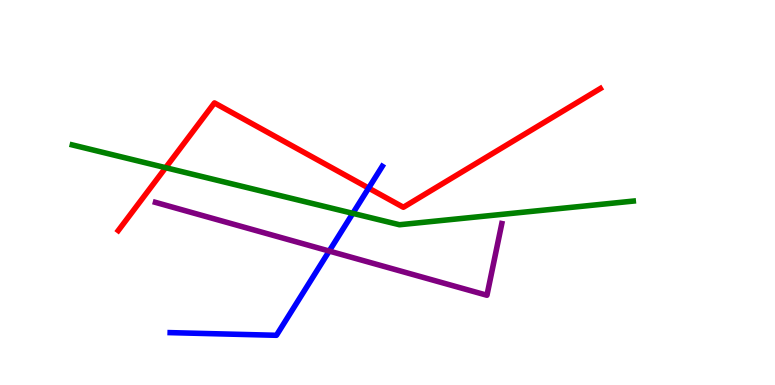[{'lines': ['blue', 'red'], 'intersections': [{'x': 4.76, 'y': 5.11}]}, {'lines': ['green', 'red'], 'intersections': [{'x': 2.14, 'y': 5.64}]}, {'lines': ['purple', 'red'], 'intersections': []}, {'lines': ['blue', 'green'], 'intersections': [{'x': 4.55, 'y': 4.46}]}, {'lines': ['blue', 'purple'], 'intersections': [{'x': 4.25, 'y': 3.48}]}, {'lines': ['green', 'purple'], 'intersections': []}]